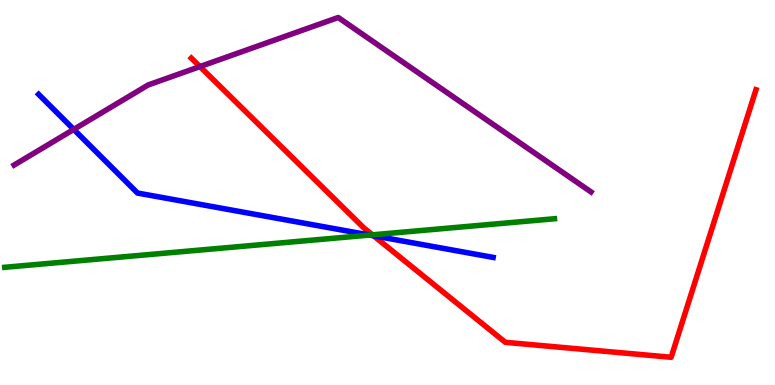[{'lines': ['blue', 'red'], 'intersections': [{'x': 4.82, 'y': 3.88}]}, {'lines': ['green', 'red'], 'intersections': [{'x': 4.81, 'y': 3.9}]}, {'lines': ['purple', 'red'], 'intersections': [{'x': 2.58, 'y': 8.27}]}, {'lines': ['blue', 'green'], 'intersections': [{'x': 4.77, 'y': 3.89}]}, {'lines': ['blue', 'purple'], 'intersections': [{'x': 0.952, 'y': 6.64}]}, {'lines': ['green', 'purple'], 'intersections': []}]